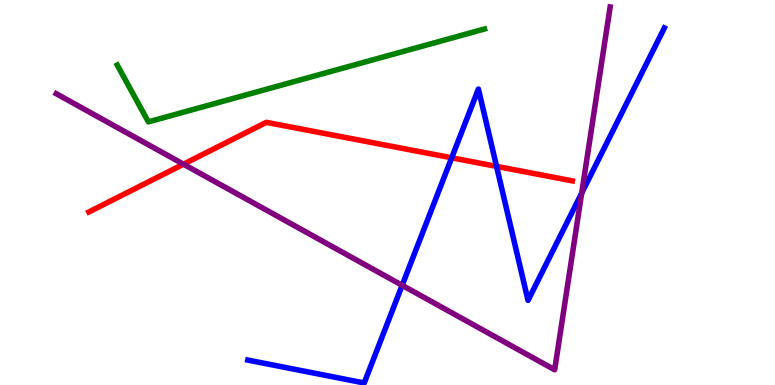[{'lines': ['blue', 'red'], 'intersections': [{'x': 5.83, 'y': 5.9}, {'x': 6.41, 'y': 5.68}]}, {'lines': ['green', 'red'], 'intersections': []}, {'lines': ['purple', 'red'], 'intersections': [{'x': 2.37, 'y': 5.74}]}, {'lines': ['blue', 'green'], 'intersections': []}, {'lines': ['blue', 'purple'], 'intersections': [{'x': 5.19, 'y': 2.59}, {'x': 7.51, 'y': 4.98}]}, {'lines': ['green', 'purple'], 'intersections': []}]